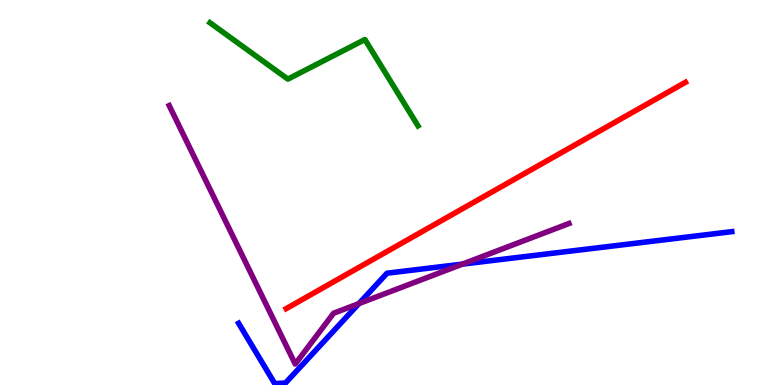[{'lines': ['blue', 'red'], 'intersections': []}, {'lines': ['green', 'red'], 'intersections': []}, {'lines': ['purple', 'red'], 'intersections': []}, {'lines': ['blue', 'green'], 'intersections': []}, {'lines': ['blue', 'purple'], 'intersections': [{'x': 4.63, 'y': 2.12}, {'x': 5.97, 'y': 3.14}]}, {'lines': ['green', 'purple'], 'intersections': []}]